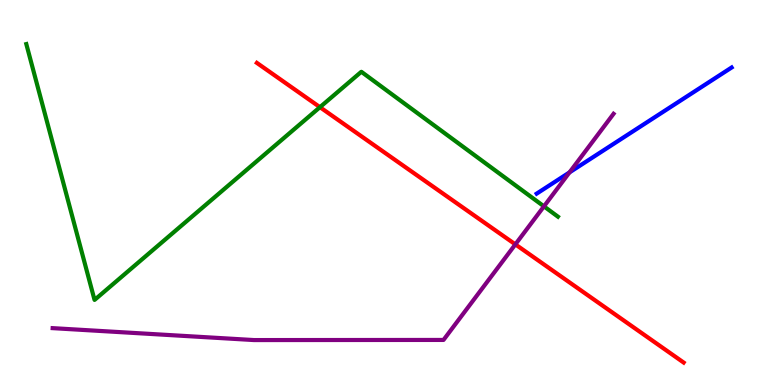[{'lines': ['blue', 'red'], 'intersections': []}, {'lines': ['green', 'red'], 'intersections': [{'x': 4.13, 'y': 7.22}]}, {'lines': ['purple', 'red'], 'intersections': [{'x': 6.65, 'y': 3.65}]}, {'lines': ['blue', 'green'], 'intersections': []}, {'lines': ['blue', 'purple'], 'intersections': [{'x': 7.35, 'y': 5.52}]}, {'lines': ['green', 'purple'], 'intersections': [{'x': 7.02, 'y': 4.64}]}]